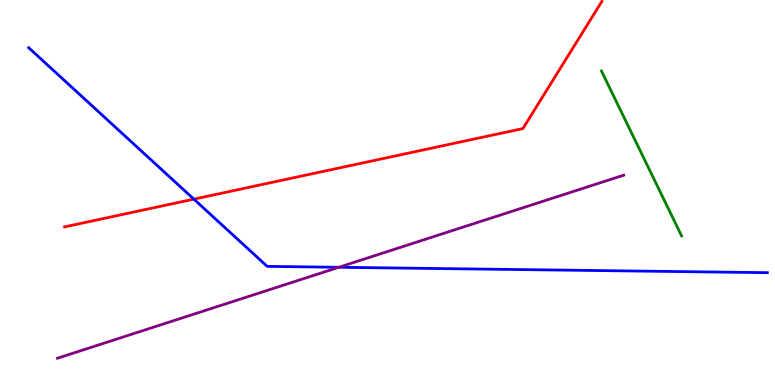[{'lines': ['blue', 'red'], 'intersections': [{'x': 2.5, 'y': 4.83}]}, {'lines': ['green', 'red'], 'intersections': []}, {'lines': ['purple', 'red'], 'intersections': []}, {'lines': ['blue', 'green'], 'intersections': []}, {'lines': ['blue', 'purple'], 'intersections': [{'x': 4.37, 'y': 3.06}]}, {'lines': ['green', 'purple'], 'intersections': []}]